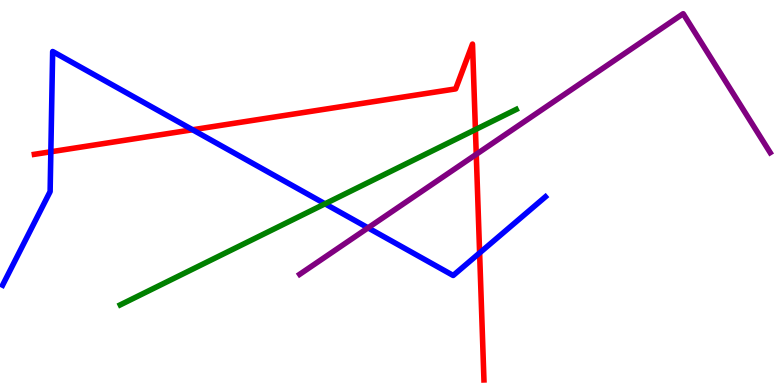[{'lines': ['blue', 'red'], 'intersections': [{'x': 0.656, 'y': 6.06}, {'x': 2.49, 'y': 6.63}, {'x': 6.19, 'y': 3.43}]}, {'lines': ['green', 'red'], 'intersections': [{'x': 6.13, 'y': 6.63}]}, {'lines': ['purple', 'red'], 'intersections': [{'x': 6.15, 'y': 5.99}]}, {'lines': ['blue', 'green'], 'intersections': [{'x': 4.19, 'y': 4.71}]}, {'lines': ['blue', 'purple'], 'intersections': [{'x': 4.75, 'y': 4.08}]}, {'lines': ['green', 'purple'], 'intersections': []}]